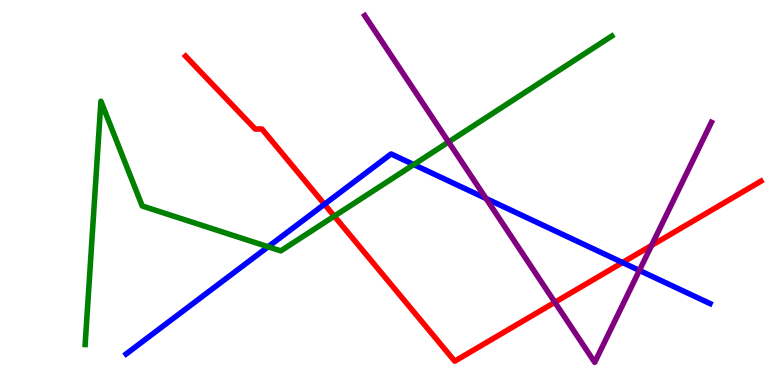[{'lines': ['blue', 'red'], 'intersections': [{'x': 4.19, 'y': 4.69}, {'x': 8.03, 'y': 3.18}]}, {'lines': ['green', 'red'], 'intersections': [{'x': 4.31, 'y': 4.39}]}, {'lines': ['purple', 'red'], 'intersections': [{'x': 7.16, 'y': 2.15}, {'x': 8.41, 'y': 3.62}]}, {'lines': ['blue', 'green'], 'intersections': [{'x': 3.46, 'y': 3.59}, {'x': 5.34, 'y': 5.73}]}, {'lines': ['blue', 'purple'], 'intersections': [{'x': 6.27, 'y': 4.84}, {'x': 8.25, 'y': 2.98}]}, {'lines': ['green', 'purple'], 'intersections': [{'x': 5.79, 'y': 6.31}]}]